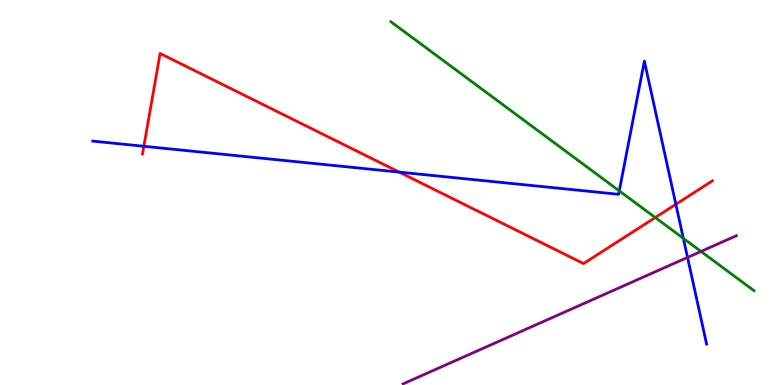[{'lines': ['blue', 'red'], 'intersections': [{'x': 1.86, 'y': 6.2}, {'x': 5.15, 'y': 5.53}, {'x': 8.72, 'y': 4.69}]}, {'lines': ['green', 'red'], 'intersections': [{'x': 8.46, 'y': 4.35}]}, {'lines': ['purple', 'red'], 'intersections': []}, {'lines': ['blue', 'green'], 'intersections': [{'x': 7.99, 'y': 5.04}, {'x': 8.82, 'y': 3.81}]}, {'lines': ['blue', 'purple'], 'intersections': [{'x': 8.87, 'y': 3.31}]}, {'lines': ['green', 'purple'], 'intersections': [{'x': 9.05, 'y': 3.47}]}]